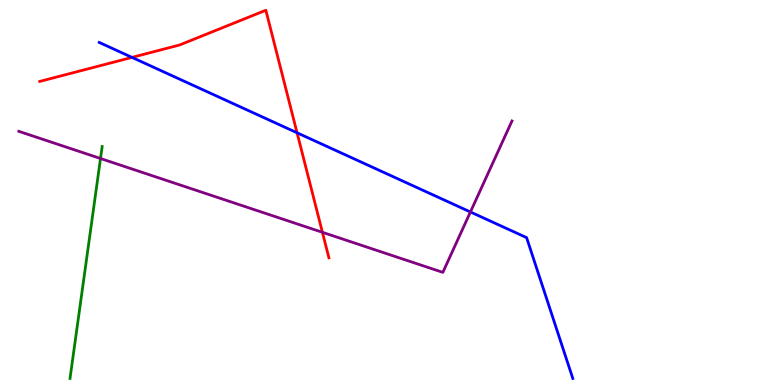[{'lines': ['blue', 'red'], 'intersections': [{'x': 1.7, 'y': 8.51}, {'x': 3.83, 'y': 6.55}]}, {'lines': ['green', 'red'], 'intersections': []}, {'lines': ['purple', 'red'], 'intersections': [{'x': 4.16, 'y': 3.97}]}, {'lines': ['blue', 'green'], 'intersections': []}, {'lines': ['blue', 'purple'], 'intersections': [{'x': 6.07, 'y': 4.49}]}, {'lines': ['green', 'purple'], 'intersections': [{'x': 1.3, 'y': 5.88}]}]